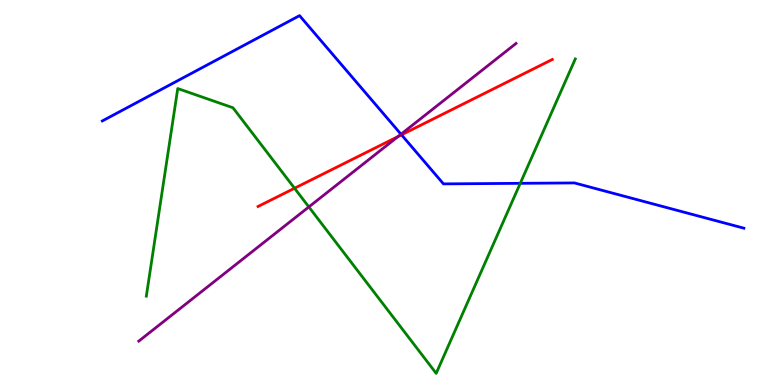[{'lines': ['blue', 'red'], 'intersections': [{'x': 5.18, 'y': 6.5}]}, {'lines': ['green', 'red'], 'intersections': [{'x': 3.8, 'y': 5.11}]}, {'lines': ['purple', 'red'], 'intersections': [{'x': 5.14, 'y': 6.45}]}, {'lines': ['blue', 'green'], 'intersections': [{'x': 6.71, 'y': 5.24}]}, {'lines': ['blue', 'purple'], 'intersections': [{'x': 5.17, 'y': 6.51}]}, {'lines': ['green', 'purple'], 'intersections': [{'x': 3.99, 'y': 4.63}]}]